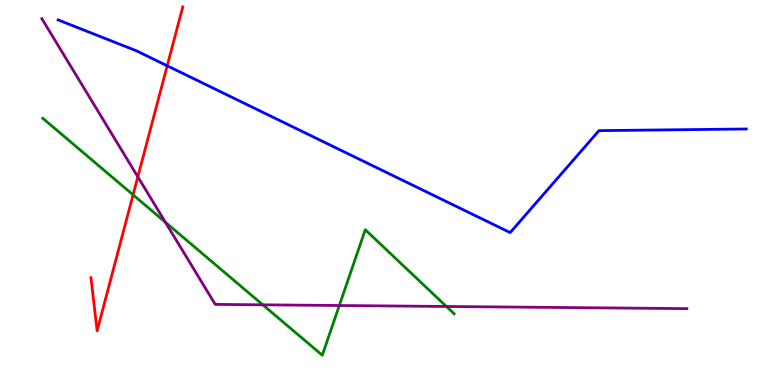[{'lines': ['blue', 'red'], 'intersections': [{'x': 2.16, 'y': 8.29}]}, {'lines': ['green', 'red'], 'intersections': [{'x': 1.72, 'y': 4.94}]}, {'lines': ['purple', 'red'], 'intersections': [{'x': 1.78, 'y': 5.41}]}, {'lines': ['blue', 'green'], 'intersections': []}, {'lines': ['blue', 'purple'], 'intersections': []}, {'lines': ['green', 'purple'], 'intersections': [{'x': 2.13, 'y': 4.23}, {'x': 3.39, 'y': 2.08}, {'x': 4.38, 'y': 2.06}, {'x': 5.76, 'y': 2.04}]}]